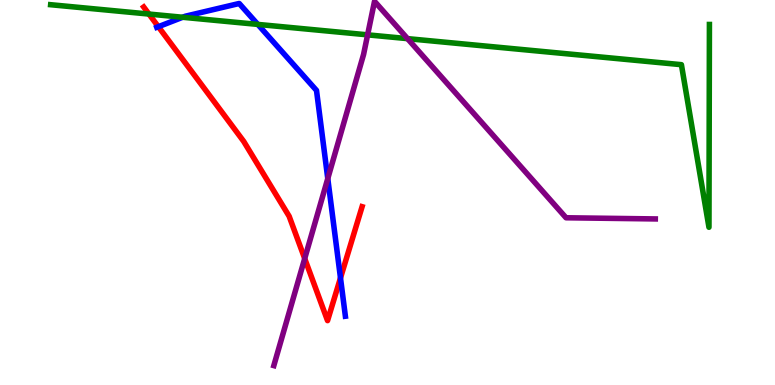[{'lines': ['blue', 'red'], 'intersections': [{'x': 2.04, 'y': 9.31}, {'x': 4.39, 'y': 2.78}]}, {'lines': ['green', 'red'], 'intersections': [{'x': 1.92, 'y': 9.63}]}, {'lines': ['purple', 'red'], 'intersections': [{'x': 3.93, 'y': 3.28}]}, {'lines': ['blue', 'green'], 'intersections': [{'x': 2.36, 'y': 9.55}, {'x': 3.33, 'y': 9.37}]}, {'lines': ['blue', 'purple'], 'intersections': [{'x': 4.23, 'y': 5.36}]}, {'lines': ['green', 'purple'], 'intersections': [{'x': 4.74, 'y': 9.09}, {'x': 5.26, 'y': 9.0}]}]